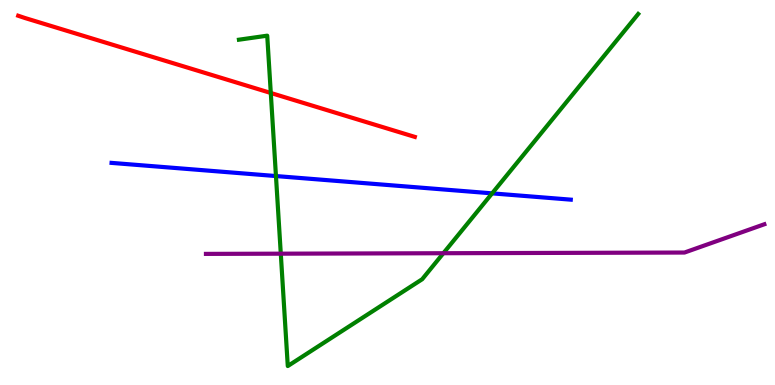[{'lines': ['blue', 'red'], 'intersections': []}, {'lines': ['green', 'red'], 'intersections': [{'x': 3.49, 'y': 7.59}]}, {'lines': ['purple', 'red'], 'intersections': []}, {'lines': ['blue', 'green'], 'intersections': [{'x': 3.56, 'y': 5.43}, {'x': 6.35, 'y': 4.98}]}, {'lines': ['blue', 'purple'], 'intersections': []}, {'lines': ['green', 'purple'], 'intersections': [{'x': 3.62, 'y': 3.41}, {'x': 5.72, 'y': 3.42}]}]